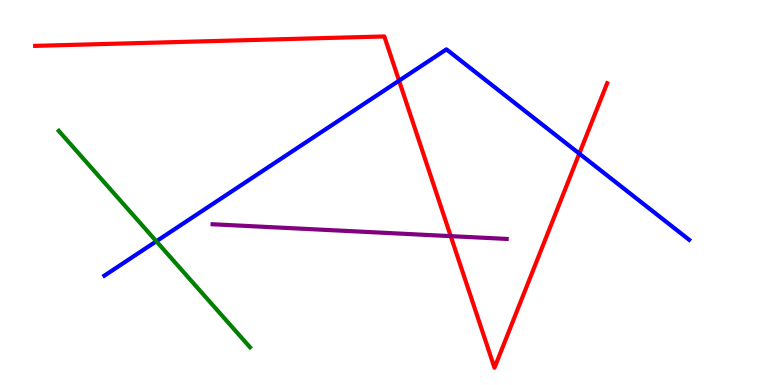[{'lines': ['blue', 'red'], 'intersections': [{'x': 5.15, 'y': 7.9}, {'x': 7.47, 'y': 6.01}]}, {'lines': ['green', 'red'], 'intersections': []}, {'lines': ['purple', 'red'], 'intersections': [{'x': 5.82, 'y': 3.87}]}, {'lines': ['blue', 'green'], 'intersections': [{'x': 2.02, 'y': 3.73}]}, {'lines': ['blue', 'purple'], 'intersections': []}, {'lines': ['green', 'purple'], 'intersections': []}]